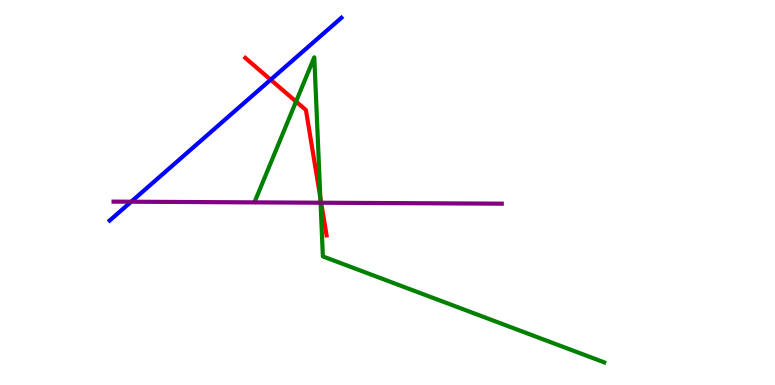[{'lines': ['blue', 'red'], 'intersections': [{'x': 3.49, 'y': 7.93}]}, {'lines': ['green', 'red'], 'intersections': [{'x': 3.82, 'y': 7.36}, {'x': 4.13, 'y': 4.87}]}, {'lines': ['purple', 'red'], 'intersections': [{'x': 4.14, 'y': 4.73}]}, {'lines': ['blue', 'green'], 'intersections': []}, {'lines': ['blue', 'purple'], 'intersections': [{'x': 1.69, 'y': 4.76}]}, {'lines': ['green', 'purple'], 'intersections': [{'x': 4.14, 'y': 4.73}]}]